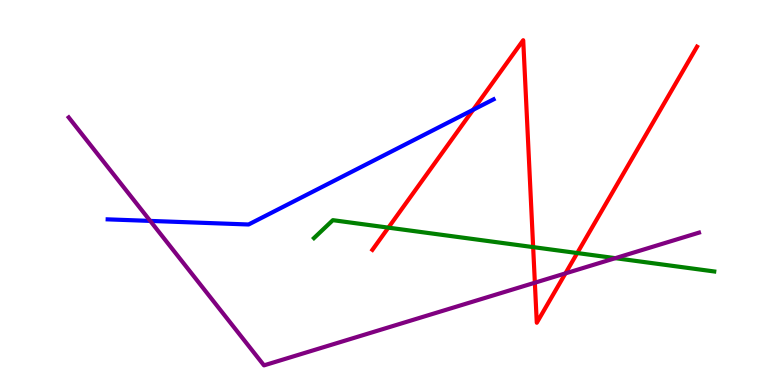[{'lines': ['blue', 'red'], 'intersections': [{'x': 6.11, 'y': 7.15}]}, {'lines': ['green', 'red'], 'intersections': [{'x': 5.01, 'y': 4.09}, {'x': 6.88, 'y': 3.58}, {'x': 7.45, 'y': 3.43}]}, {'lines': ['purple', 'red'], 'intersections': [{'x': 6.9, 'y': 2.66}, {'x': 7.3, 'y': 2.9}]}, {'lines': ['blue', 'green'], 'intersections': []}, {'lines': ['blue', 'purple'], 'intersections': [{'x': 1.94, 'y': 4.26}]}, {'lines': ['green', 'purple'], 'intersections': [{'x': 7.94, 'y': 3.29}]}]